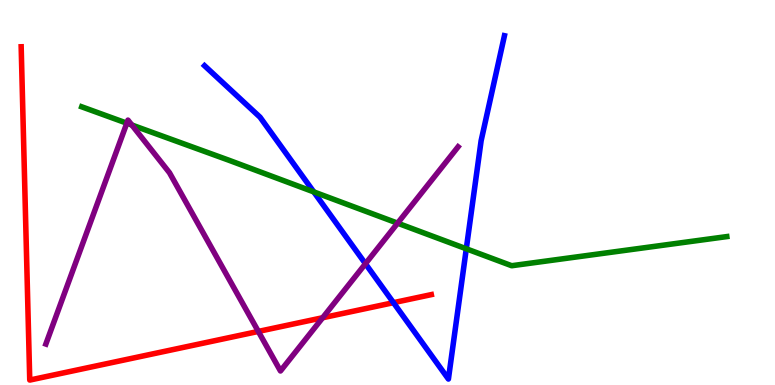[{'lines': ['blue', 'red'], 'intersections': [{'x': 5.08, 'y': 2.14}]}, {'lines': ['green', 'red'], 'intersections': []}, {'lines': ['purple', 'red'], 'intersections': [{'x': 3.33, 'y': 1.39}, {'x': 4.16, 'y': 1.75}]}, {'lines': ['blue', 'green'], 'intersections': [{'x': 4.05, 'y': 5.02}, {'x': 6.02, 'y': 3.54}]}, {'lines': ['blue', 'purple'], 'intersections': [{'x': 4.72, 'y': 3.15}]}, {'lines': ['green', 'purple'], 'intersections': [{'x': 1.64, 'y': 6.8}, {'x': 1.7, 'y': 6.75}, {'x': 5.13, 'y': 4.2}]}]